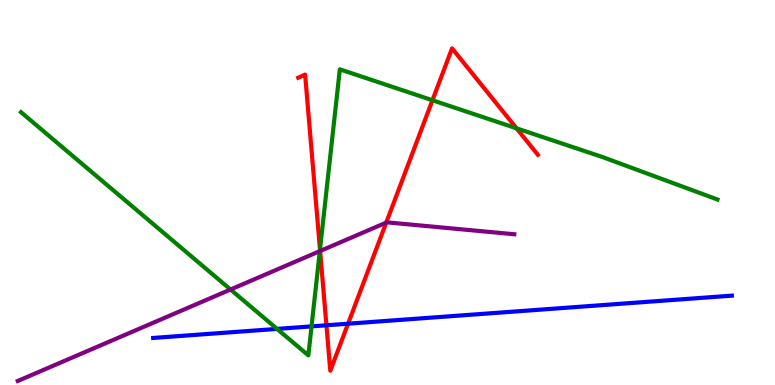[{'lines': ['blue', 'red'], 'intersections': [{'x': 4.21, 'y': 1.55}, {'x': 4.49, 'y': 1.59}]}, {'lines': ['green', 'red'], 'intersections': [{'x': 4.13, 'y': 3.52}, {'x': 5.58, 'y': 7.4}, {'x': 6.66, 'y': 6.67}]}, {'lines': ['purple', 'red'], 'intersections': [{'x': 4.13, 'y': 3.48}, {'x': 4.98, 'y': 4.22}]}, {'lines': ['blue', 'green'], 'intersections': [{'x': 3.58, 'y': 1.46}, {'x': 4.02, 'y': 1.52}]}, {'lines': ['blue', 'purple'], 'intersections': []}, {'lines': ['green', 'purple'], 'intersections': [{'x': 2.97, 'y': 2.48}, {'x': 4.13, 'y': 3.48}]}]